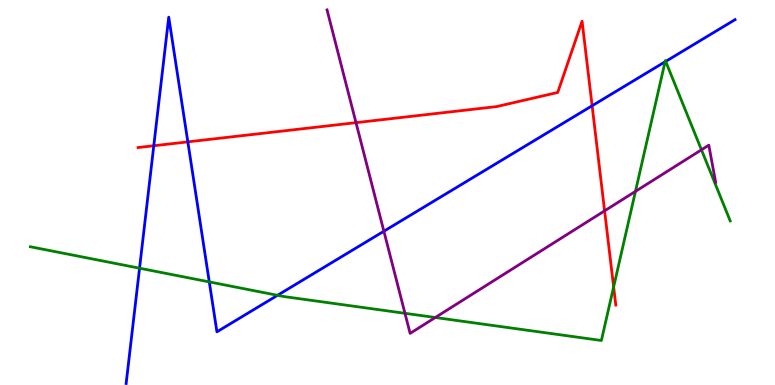[{'lines': ['blue', 'red'], 'intersections': [{'x': 1.98, 'y': 6.21}, {'x': 2.42, 'y': 6.32}, {'x': 7.64, 'y': 7.25}]}, {'lines': ['green', 'red'], 'intersections': [{'x': 7.92, 'y': 2.55}]}, {'lines': ['purple', 'red'], 'intersections': [{'x': 4.59, 'y': 6.81}, {'x': 7.8, 'y': 4.52}]}, {'lines': ['blue', 'green'], 'intersections': [{'x': 1.8, 'y': 3.03}, {'x': 2.7, 'y': 2.68}, {'x': 3.58, 'y': 2.33}, {'x': 8.58, 'y': 8.39}, {'x': 8.59, 'y': 8.4}]}, {'lines': ['blue', 'purple'], 'intersections': [{'x': 4.95, 'y': 3.99}]}, {'lines': ['green', 'purple'], 'intersections': [{'x': 5.23, 'y': 1.86}, {'x': 5.62, 'y': 1.75}, {'x': 8.2, 'y': 5.03}, {'x': 9.05, 'y': 6.11}]}]